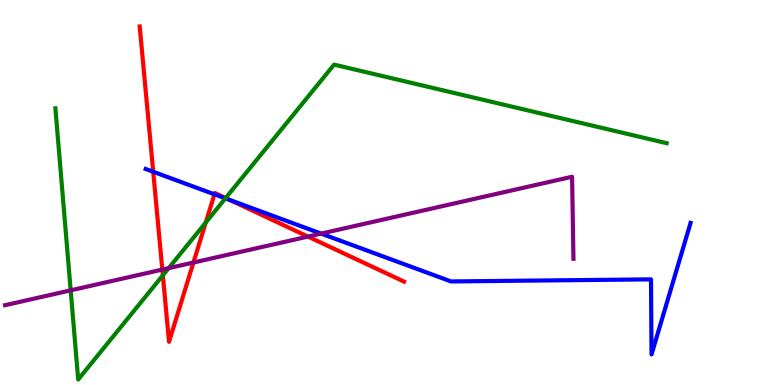[{'lines': ['blue', 'red'], 'intersections': [{'x': 1.98, 'y': 5.54}, {'x': 2.77, 'y': 4.95}, {'x': 2.97, 'y': 4.81}]}, {'lines': ['green', 'red'], 'intersections': [{'x': 2.1, 'y': 2.85}, {'x': 2.65, 'y': 4.22}, {'x': 2.91, 'y': 4.86}]}, {'lines': ['purple', 'red'], 'intersections': [{'x': 2.09, 'y': 3.0}, {'x': 2.5, 'y': 3.18}, {'x': 3.97, 'y': 3.85}]}, {'lines': ['blue', 'green'], 'intersections': [{'x': 2.91, 'y': 4.85}]}, {'lines': ['blue', 'purple'], 'intersections': [{'x': 4.14, 'y': 3.93}]}, {'lines': ['green', 'purple'], 'intersections': [{'x': 0.912, 'y': 2.46}, {'x': 2.18, 'y': 3.04}]}]